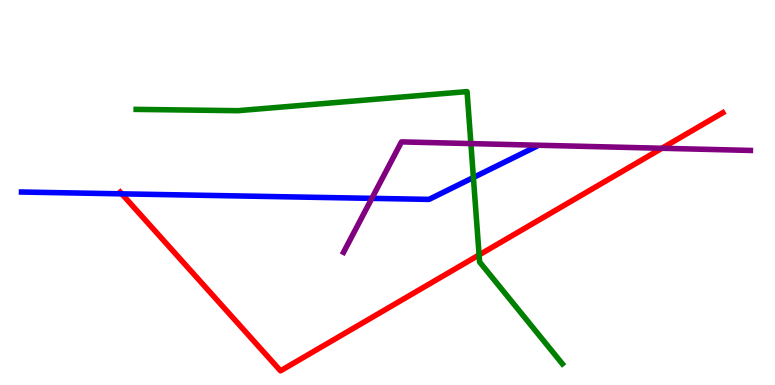[{'lines': ['blue', 'red'], 'intersections': [{'x': 1.57, 'y': 4.97}]}, {'lines': ['green', 'red'], 'intersections': [{'x': 6.18, 'y': 3.38}]}, {'lines': ['purple', 'red'], 'intersections': [{'x': 8.54, 'y': 6.15}]}, {'lines': ['blue', 'green'], 'intersections': [{'x': 6.11, 'y': 5.39}]}, {'lines': ['blue', 'purple'], 'intersections': [{'x': 4.8, 'y': 4.85}]}, {'lines': ['green', 'purple'], 'intersections': [{'x': 6.08, 'y': 6.27}]}]